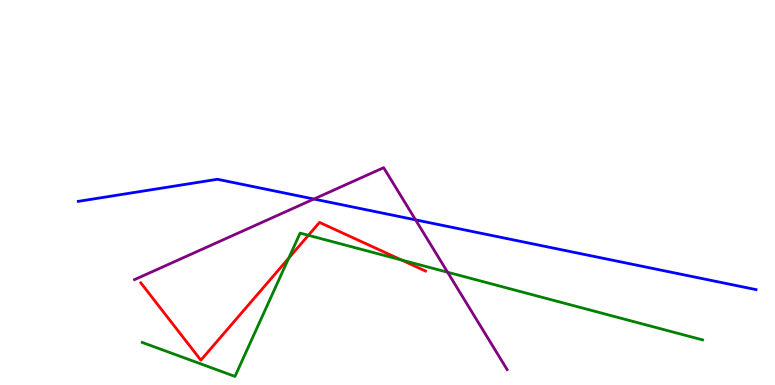[{'lines': ['blue', 'red'], 'intersections': []}, {'lines': ['green', 'red'], 'intersections': [{'x': 3.73, 'y': 3.29}, {'x': 3.98, 'y': 3.89}, {'x': 5.18, 'y': 3.25}]}, {'lines': ['purple', 'red'], 'intersections': []}, {'lines': ['blue', 'green'], 'intersections': []}, {'lines': ['blue', 'purple'], 'intersections': [{'x': 4.05, 'y': 4.83}, {'x': 5.36, 'y': 4.29}]}, {'lines': ['green', 'purple'], 'intersections': [{'x': 5.78, 'y': 2.93}]}]